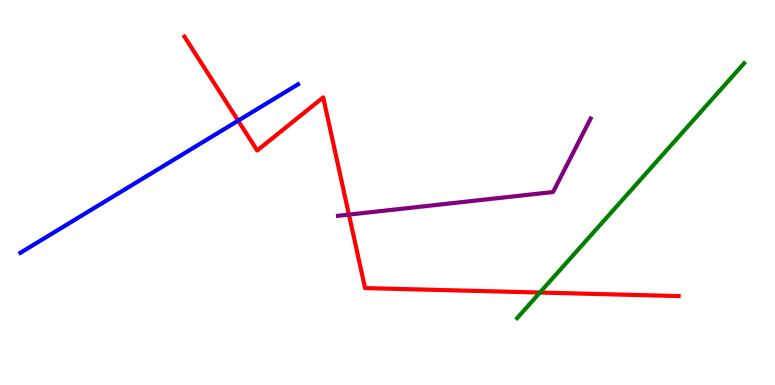[{'lines': ['blue', 'red'], 'intersections': [{'x': 3.07, 'y': 6.87}]}, {'lines': ['green', 'red'], 'intersections': [{'x': 6.97, 'y': 2.4}]}, {'lines': ['purple', 'red'], 'intersections': [{'x': 4.5, 'y': 4.43}]}, {'lines': ['blue', 'green'], 'intersections': []}, {'lines': ['blue', 'purple'], 'intersections': []}, {'lines': ['green', 'purple'], 'intersections': []}]